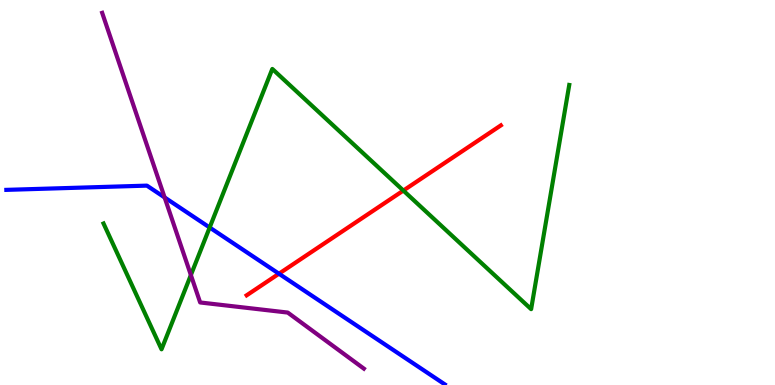[{'lines': ['blue', 'red'], 'intersections': [{'x': 3.6, 'y': 2.89}]}, {'lines': ['green', 'red'], 'intersections': [{'x': 5.2, 'y': 5.05}]}, {'lines': ['purple', 'red'], 'intersections': []}, {'lines': ['blue', 'green'], 'intersections': [{'x': 2.71, 'y': 4.09}]}, {'lines': ['blue', 'purple'], 'intersections': [{'x': 2.12, 'y': 4.87}]}, {'lines': ['green', 'purple'], 'intersections': [{'x': 2.46, 'y': 2.86}]}]